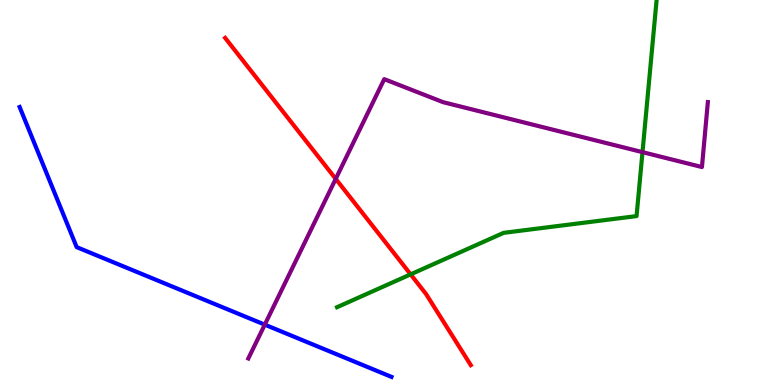[{'lines': ['blue', 'red'], 'intersections': []}, {'lines': ['green', 'red'], 'intersections': [{'x': 5.3, 'y': 2.87}]}, {'lines': ['purple', 'red'], 'intersections': [{'x': 4.33, 'y': 5.35}]}, {'lines': ['blue', 'green'], 'intersections': []}, {'lines': ['blue', 'purple'], 'intersections': [{'x': 3.42, 'y': 1.57}]}, {'lines': ['green', 'purple'], 'intersections': [{'x': 8.29, 'y': 6.05}]}]